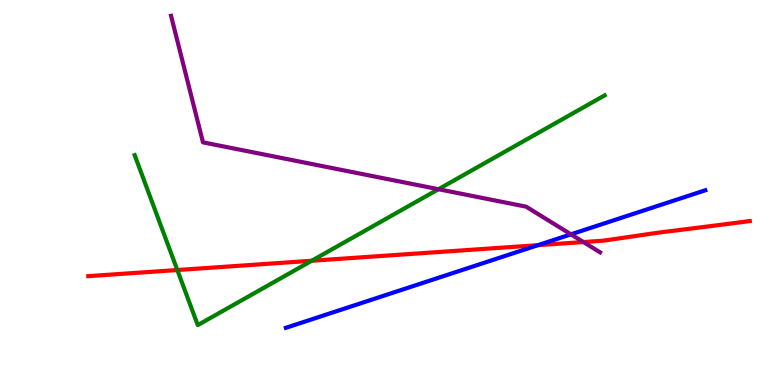[{'lines': ['blue', 'red'], 'intersections': [{'x': 6.94, 'y': 3.63}]}, {'lines': ['green', 'red'], 'intersections': [{'x': 2.29, 'y': 2.99}, {'x': 4.02, 'y': 3.23}]}, {'lines': ['purple', 'red'], 'intersections': [{'x': 7.53, 'y': 3.71}]}, {'lines': ['blue', 'green'], 'intersections': []}, {'lines': ['blue', 'purple'], 'intersections': [{'x': 7.37, 'y': 3.91}]}, {'lines': ['green', 'purple'], 'intersections': [{'x': 5.66, 'y': 5.09}]}]